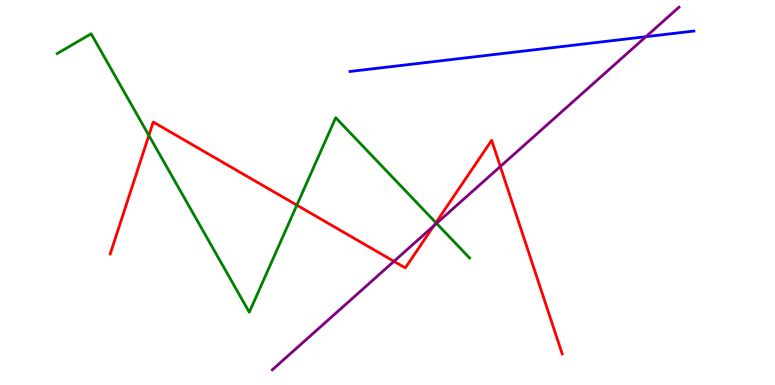[{'lines': ['blue', 'red'], 'intersections': []}, {'lines': ['green', 'red'], 'intersections': [{'x': 1.92, 'y': 6.48}, {'x': 3.83, 'y': 4.67}, {'x': 5.62, 'y': 4.22}]}, {'lines': ['purple', 'red'], 'intersections': [{'x': 5.08, 'y': 3.21}, {'x': 5.6, 'y': 4.13}, {'x': 6.46, 'y': 5.68}]}, {'lines': ['blue', 'green'], 'intersections': []}, {'lines': ['blue', 'purple'], 'intersections': [{'x': 8.33, 'y': 9.05}]}, {'lines': ['green', 'purple'], 'intersections': [{'x': 5.63, 'y': 4.2}]}]